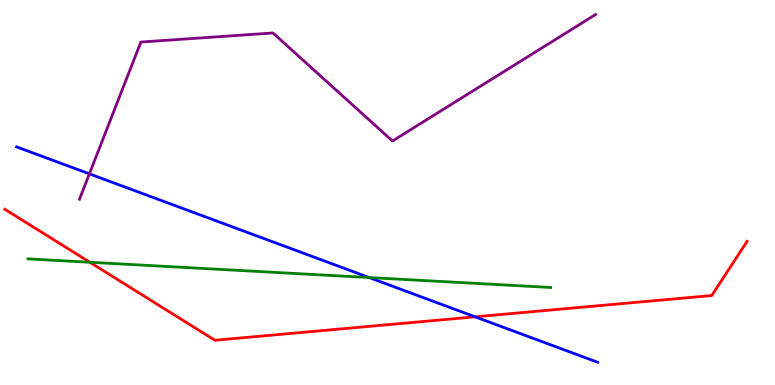[{'lines': ['blue', 'red'], 'intersections': [{'x': 6.13, 'y': 1.77}]}, {'lines': ['green', 'red'], 'intersections': [{'x': 1.16, 'y': 3.19}]}, {'lines': ['purple', 'red'], 'intersections': []}, {'lines': ['blue', 'green'], 'intersections': [{'x': 4.76, 'y': 2.79}]}, {'lines': ['blue', 'purple'], 'intersections': [{'x': 1.15, 'y': 5.48}]}, {'lines': ['green', 'purple'], 'intersections': []}]